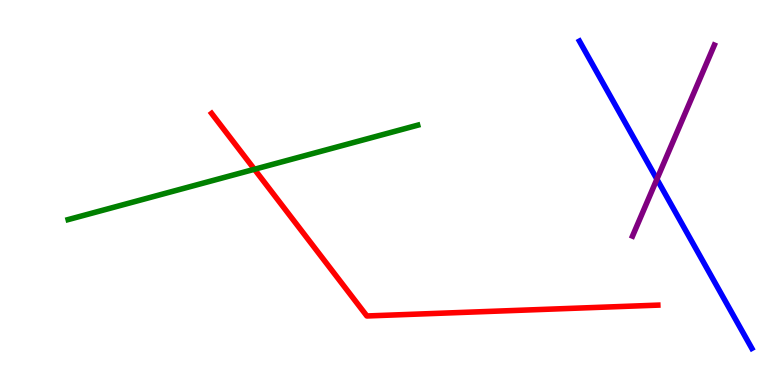[{'lines': ['blue', 'red'], 'intersections': []}, {'lines': ['green', 'red'], 'intersections': [{'x': 3.28, 'y': 5.6}]}, {'lines': ['purple', 'red'], 'intersections': []}, {'lines': ['blue', 'green'], 'intersections': []}, {'lines': ['blue', 'purple'], 'intersections': [{'x': 8.48, 'y': 5.35}]}, {'lines': ['green', 'purple'], 'intersections': []}]